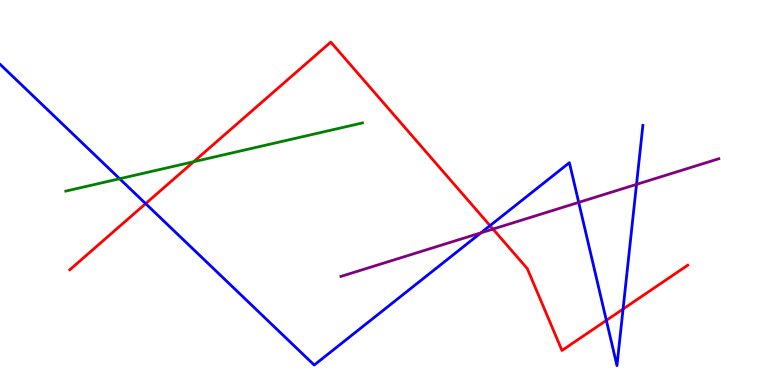[{'lines': ['blue', 'red'], 'intersections': [{'x': 1.88, 'y': 4.71}, {'x': 6.32, 'y': 4.14}, {'x': 7.82, 'y': 1.68}, {'x': 8.04, 'y': 1.97}]}, {'lines': ['green', 'red'], 'intersections': [{'x': 2.5, 'y': 5.8}]}, {'lines': ['purple', 'red'], 'intersections': [{'x': 6.36, 'y': 4.05}]}, {'lines': ['blue', 'green'], 'intersections': [{'x': 1.54, 'y': 5.36}]}, {'lines': ['blue', 'purple'], 'intersections': [{'x': 6.21, 'y': 3.95}, {'x': 7.47, 'y': 4.74}, {'x': 8.21, 'y': 5.21}]}, {'lines': ['green', 'purple'], 'intersections': []}]